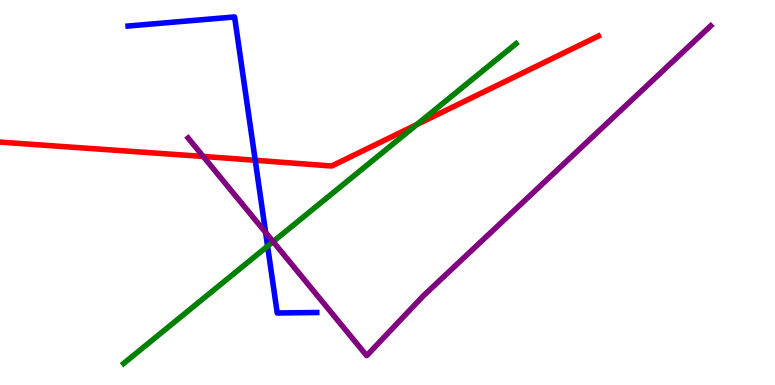[{'lines': ['blue', 'red'], 'intersections': [{'x': 3.29, 'y': 5.84}]}, {'lines': ['green', 'red'], 'intersections': [{'x': 5.38, 'y': 6.77}]}, {'lines': ['purple', 'red'], 'intersections': [{'x': 2.62, 'y': 5.94}]}, {'lines': ['blue', 'green'], 'intersections': [{'x': 3.45, 'y': 3.61}]}, {'lines': ['blue', 'purple'], 'intersections': [{'x': 3.43, 'y': 3.96}]}, {'lines': ['green', 'purple'], 'intersections': [{'x': 3.52, 'y': 3.72}]}]